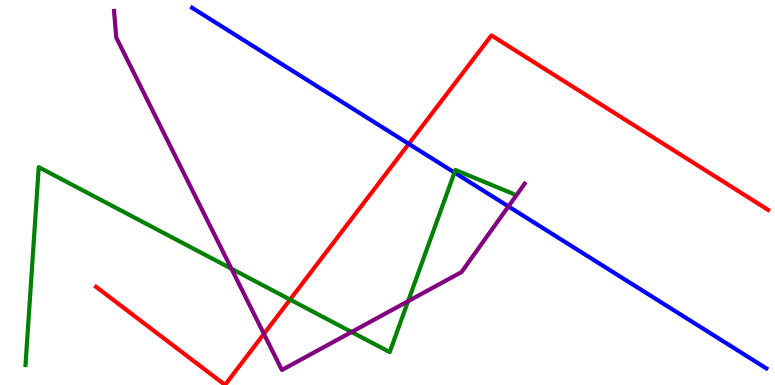[{'lines': ['blue', 'red'], 'intersections': [{'x': 5.27, 'y': 6.26}]}, {'lines': ['green', 'red'], 'intersections': [{'x': 3.74, 'y': 2.22}]}, {'lines': ['purple', 'red'], 'intersections': [{'x': 3.41, 'y': 1.33}]}, {'lines': ['blue', 'green'], 'intersections': [{'x': 5.86, 'y': 5.52}]}, {'lines': ['blue', 'purple'], 'intersections': [{'x': 6.56, 'y': 4.64}]}, {'lines': ['green', 'purple'], 'intersections': [{'x': 2.99, 'y': 3.02}, {'x': 4.54, 'y': 1.38}, {'x': 5.27, 'y': 2.18}]}]